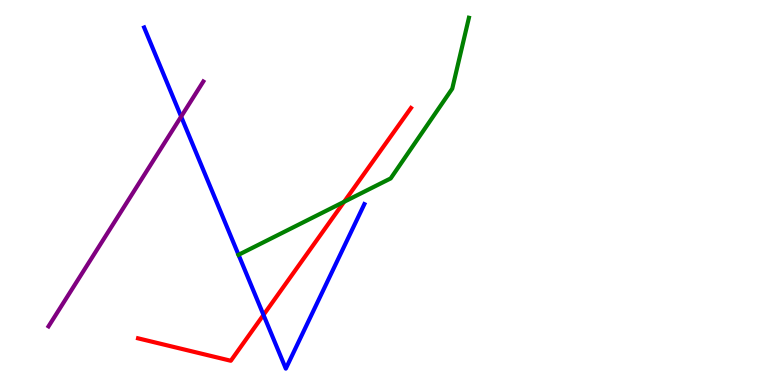[{'lines': ['blue', 'red'], 'intersections': [{'x': 3.4, 'y': 1.82}]}, {'lines': ['green', 'red'], 'intersections': [{'x': 4.44, 'y': 4.76}]}, {'lines': ['purple', 'red'], 'intersections': []}, {'lines': ['blue', 'green'], 'intersections': [{'x': 3.08, 'y': 3.38}]}, {'lines': ['blue', 'purple'], 'intersections': [{'x': 2.34, 'y': 6.97}]}, {'lines': ['green', 'purple'], 'intersections': []}]